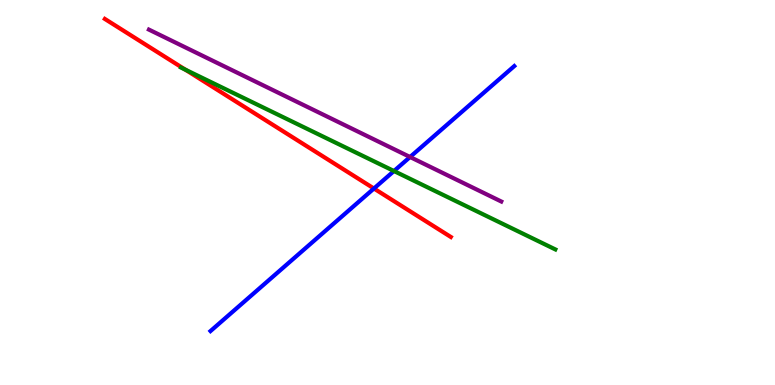[{'lines': ['blue', 'red'], 'intersections': [{'x': 4.82, 'y': 5.1}]}, {'lines': ['green', 'red'], 'intersections': [{'x': 2.39, 'y': 8.19}]}, {'lines': ['purple', 'red'], 'intersections': []}, {'lines': ['blue', 'green'], 'intersections': [{'x': 5.08, 'y': 5.56}]}, {'lines': ['blue', 'purple'], 'intersections': [{'x': 5.29, 'y': 5.92}]}, {'lines': ['green', 'purple'], 'intersections': []}]